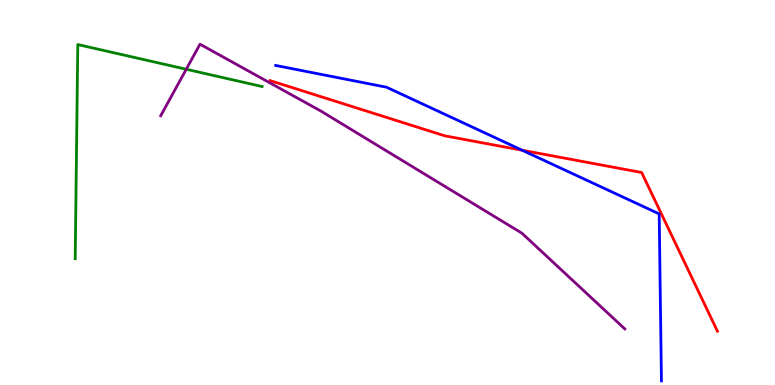[{'lines': ['blue', 'red'], 'intersections': [{'x': 6.74, 'y': 6.1}]}, {'lines': ['green', 'red'], 'intersections': []}, {'lines': ['purple', 'red'], 'intersections': []}, {'lines': ['blue', 'green'], 'intersections': []}, {'lines': ['blue', 'purple'], 'intersections': []}, {'lines': ['green', 'purple'], 'intersections': [{'x': 2.4, 'y': 8.2}]}]